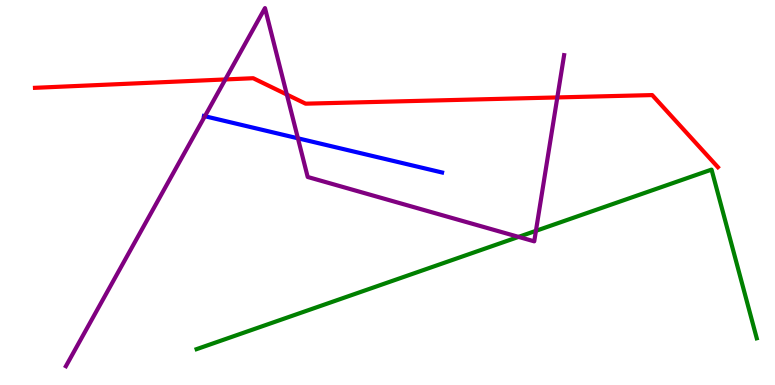[{'lines': ['blue', 'red'], 'intersections': []}, {'lines': ['green', 'red'], 'intersections': []}, {'lines': ['purple', 'red'], 'intersections': [{'x': 2.91, 'y': 7.94}, {'x': 3.7, 'y': 7.54}, {'x': 7.19, 'y': 7.47}]}, {'lines': ['blue', 'green'], 'intersections': []}, {'lines': ['blue', 'purple'], 'intersections': [{'x': 2.64, 'y': 6.98}, {'x': 3.84, 'y': 6.41}]}, {'lines': ['green', 'purple'], 'intersections': [{'x': 6.69, 'y': 3.85}, {'x': 6.92, 'y': 4.0}]}]